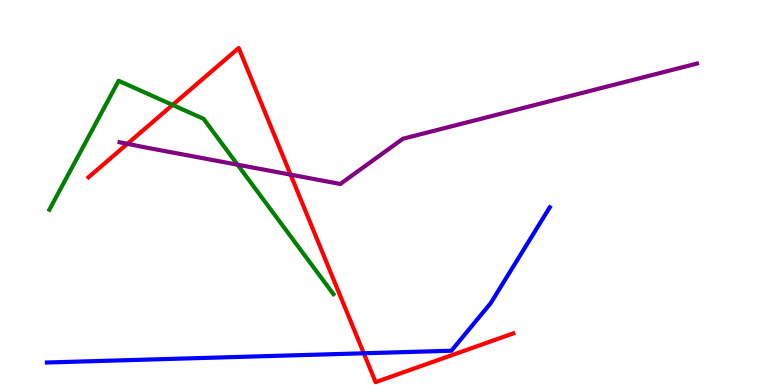[{'lines': ['blue', 'red'], 'intersections': [{'x': 4.69, 'y': 0.824}]}, {'lines': ['green', 'red'], 'intersections': [{'x': 2.23, 'y': 7.27}]}, {'lines': ['purple', 'red'], 'intersections': [{'x': 1.64, 'y': 6.26}, {'x': 3.75, 'y': 5.46}]}, {'lines': ['blue', 'green'], 'intersections': []}, {'lines': ['blue', 'purple'], 'intersections': []}, {'lines': ['green', 'purple'], 'intersections': [{'x': 3.07, 'y': 5.72}]}]